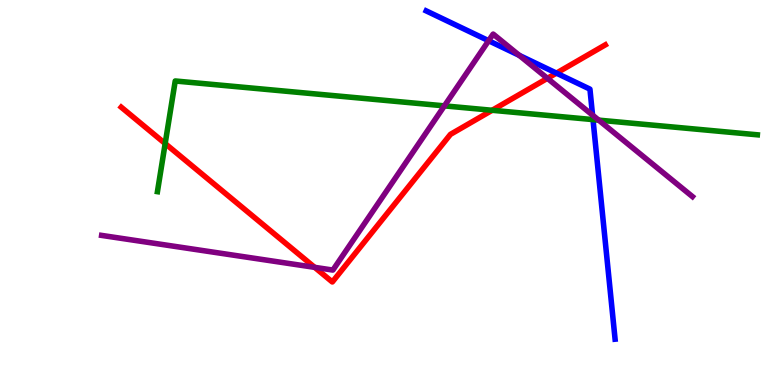[{'lines': ['blue', 'red'], 'intersections': [{'x': 7.18, 'y': 8.1}]}, {'lines': ['green', 'red'], 'intersections': [{'x': 2.13, 'y': 6.27}, {'x': 6.35, 'y': 7.14}]}, {'lines': ['purple', 'red'], 'intersections': [{'x': 4.06, 'y': 3.06}, {'x': 7.06, 'y': 7.97}]}, {'lines': ['blue', 'green'], 'intersections': [{'x': 7.65, 'y': 6.89}]}, {'lines': ['blue', 'purple'], 'intersections': [{'x': 6.31, 'y': 8.94}, {'x': 6.7, 'y': 8.56}, {'x': 7.65, 'y': 7.01}]}, {'lines': ['green', 'purple'], 'intersections': [{'x': 5.73, 'y': 7.25}, {'x': 7.73, 'y': 6.88}]}]